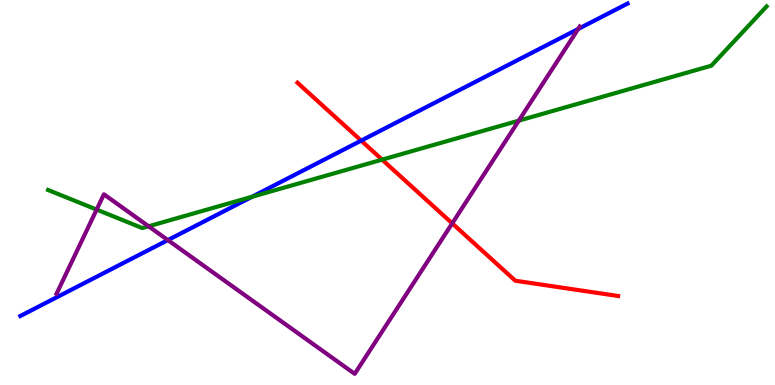[{'lines': ['blue', 'red'], 'intersections': [{'x': 4.66, 'y': 6.35}]}, {'lines': ['green', 'red'], 'intersections': [{'x': 4.93, 'y': 5.85}]}, {'lines': ['purple', 'red'], 'intersections': [{'x': 5.84, 'y': 4.2}]}, {'lines': ['blue', 'green'], 'intersections': [{'x': 3.25, 'y': 4.89}]}, {'lines': ['blue', 'purple'], 'intersections': [{'x': 2.17, 'y': 3.76}, {'x': 7.46, 'y': 9.25}]}, {'lines': ['green', 'purple'], 'intersections': [{'x': 1.25, 'y': 4.56}, {'x': 1.92, 'y': 4.12}, {'x': 6.69, 'y': 6.87}]}]